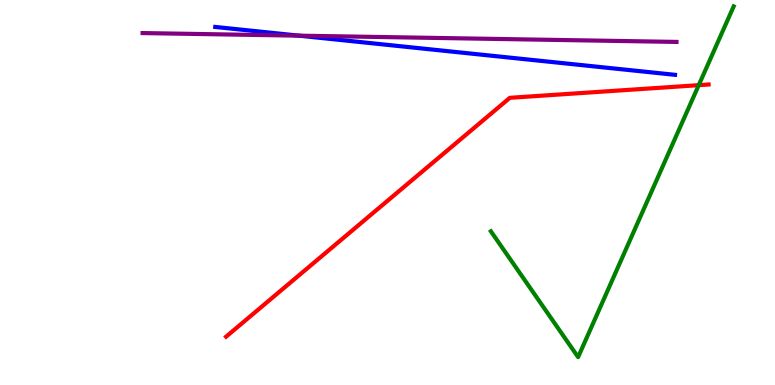[{'lines': ['blue', 'red'], 'intersections': []}, {'lines': ['green', 'red'], 'intersections': [{'x': 9.02, 'y': 7.79}]}, {'lines': ['purple', 'red'], 'intersections': []}, {'lines': ['blue', 'green'], 'intersections': []}, {'lines': ['blue', 'purple'], 'intersections': [{'x': 3.86, 'y': 9.07}]}, {'lines': ['green', 'purple'], 'intersections': []}]